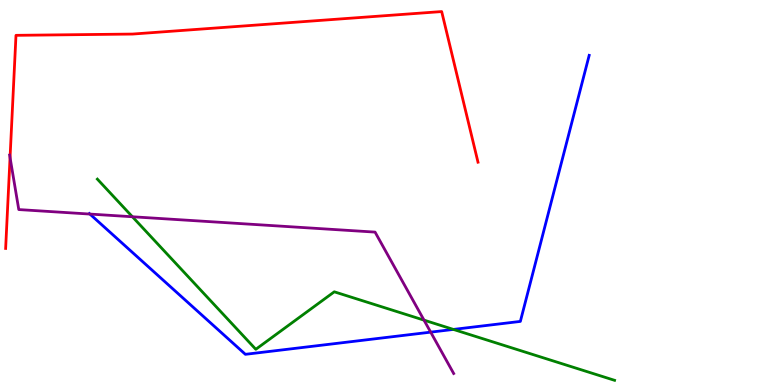[{'lines': ['blue', 'red'], 'intersections': []}, {'lines': ['green', 'red'], 'intersections': []}, {'lines': ['purple', 'red'], 'intersections': [{'x': 0.13, 'y': 5.91}]}, {'lines': ['blue', 'green'], 'intersections': [{'x': 5.85, 'y': 1.44}]}, {'lines': ['blue', 'purple'], 'intersections': [{'x': 1.16, 'y': 4.44}, {'x': 5.56, 'y': 1.37}]}, {'lines': ['green', 'purple'], 'intersections': [{'x': 1.71, 'y': 4.37}, {'x': 5.47, 'y': 1.68}]}]